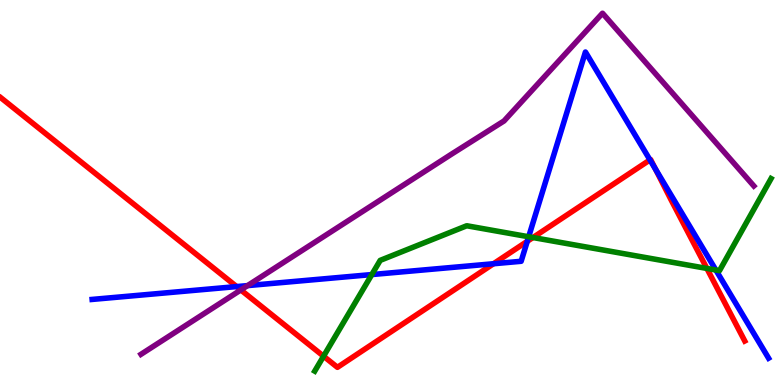[{'lines': ['blue', 'red'], 'intersections': [{'x': 3.05, 'y': 2.56}, {'x': 6.37, 'y': 3.15}, {'x': 6.8, 'y': 3.73}, {'x': 8.39, 'y': 5.85}, {'x': 8.46, 'y': 5.61}]}, {'lines': ['green', 'red'], 'intersections': [{'x': 4.17, 'y': 0.748}, {'x': 6.88, 'y': 3.83}, {'x': 9.12, 'y': 3.03}]}, {'lines': ['purple', 'red'], 'intersections': [{'x': 3.11, 'y': 2.47}]}, {'lines': ['blue', 'green'], 'intersections': [{'x': 4.8, 'y': 2.87}, {'x': 6.82, 'y': 3.85}, {'x': 9.24, 'y': 2.99}]}, {'lines': ['blue', 'purple'], 'intersections': [{'x': 3.19, 'y': 2.58}]}, {'lines': ['green', 'purple'], 'intersections': []}]